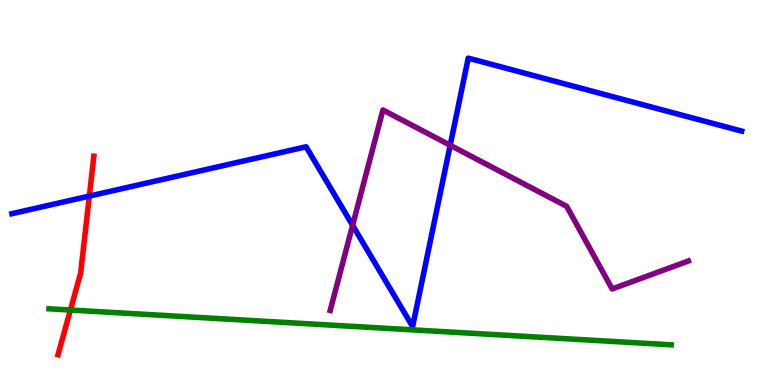[{'lines': ['blue', 'red'], 'intersections': [{'x': 1.15, 'y': 4.91}]}, {'lines': ['green', 'red'], 'intersections': [{'x': 0.909, 'y': 1.95}]}, {'lines': ['purple', 'red'], 'intersections': []}, {'lines': ['blue', 'green'], 'intersections': []}, {'lines': ['blue', 'purple'], 'intersections': [{'x': 4.55, 'y': 4.15}, {'x': 5.81, 'y': 6.23}]}, {'lines': ['green', 'purple'], 'intersections': []}]